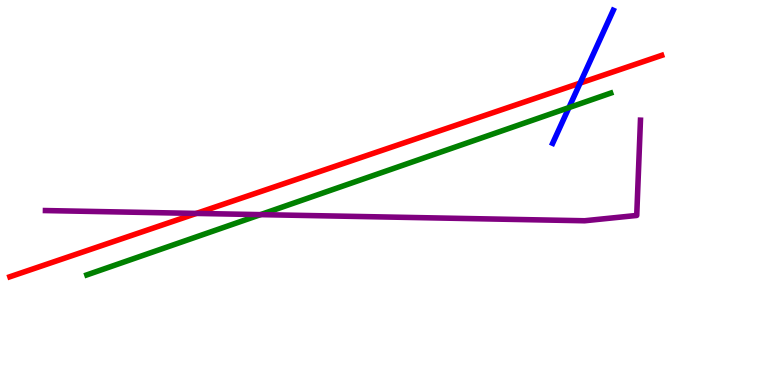[{'lines': ['blue', 'red'], 'intersections': [{'x': 7.49, 'y': 7.84}]}, {'lines': ['green', 'red'], 'intersections': []}, {'lines': ['purple', 'red'], 'intersections': [{'x': 2.53, 'y': 4.46}]}, {'lines': ['blue', 'green'], 'intersections': [{'x': 7.34, 'y': 7.21}]}, {'lines': ['blue', 'purple'], 'intersections': []}, {'lines': ['green', 'purple'], 'intersections': [{'x': 3.36, 'y': 4.43}]}]